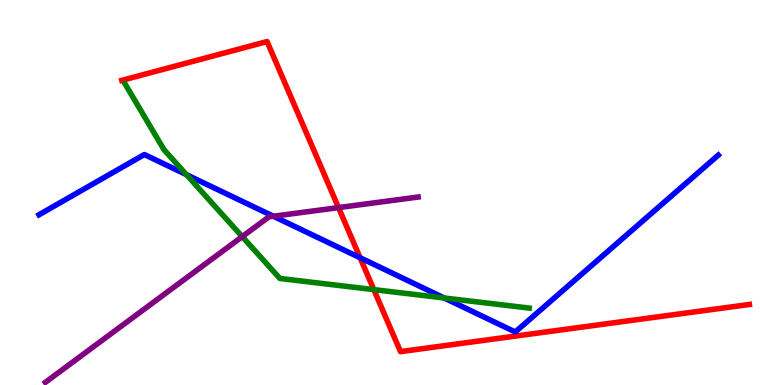[{'lines': ['blue', 'red'], 'intersections': [{'x': 4.65, 'y': 3.31}]}, {'lines': ['green', 'red'], 'intersections': [{'x': 4.82, 'y': 2.48}]}, {'lines': ['purple', 'red'], 'intersections': [{'x': 4.37, 'y': 4.61}]}, {'lines': ['blue', 'green'], 'intersections': [{'x': 2.41, 'y': 5.46}, {'x': 5.73, 'y': 2.26}]}, {'lines': ['blue', 'purple'], 'intersections': [{'x': 3.53, 'y': 4.38}]}, {'lines': ['green', 'purple'], 'intersections': [{'x': 3.13, 'y': 3.85}]}]